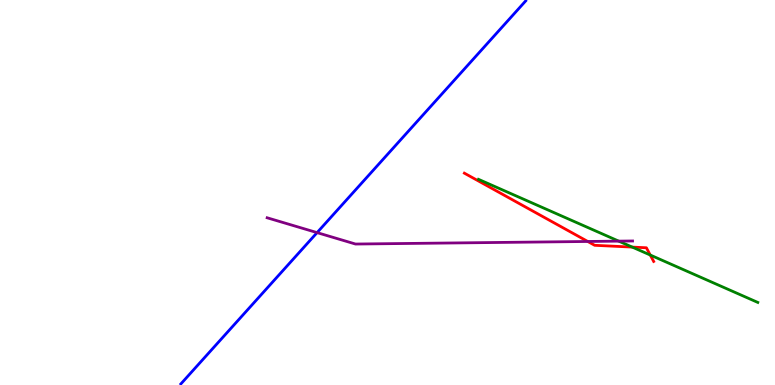[{'lines': ['blue', 'red'], 'intersections': []}, {'lines': ['green', 'red'], 'intersections': [{'x': 8.16, 'y': 3.58}, {'x': 8.39, 'y': 3.38}]}, {'lines': ['purple', 'red'], 'intersections': [{'x': 7.58, 'y': 3.73}]}, {'lines': ['blue', 'green'], 'intersections': []}, {'lines': ['blue', 'purple'], 'intersections': [{'x': 4.09, 'y': 3.96}]}, {'lines': ['green', 'purple'], 'intersections': [{'x': 7.98, 'y': 3.74}]}]